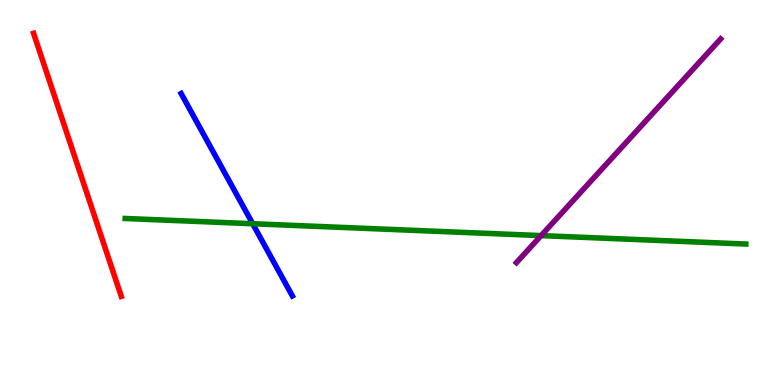[{'lines': ['blue', 'red'], 'intersections': []}, {'lines': ['green', 'red'], 'intersections': []}, {'lines': ['purple', 'red'], 'intersections': []}, {'lines': ['blue', 'green'], 'intersections': [{'x': 3.26, 'y': 4.19}]}, {'lines': ['blue', 'purple'], 'intersections': []}, {'lines': ['green', 'purple'], 'intersections': [{'x': 6.98, 'y': 3.88}]}]